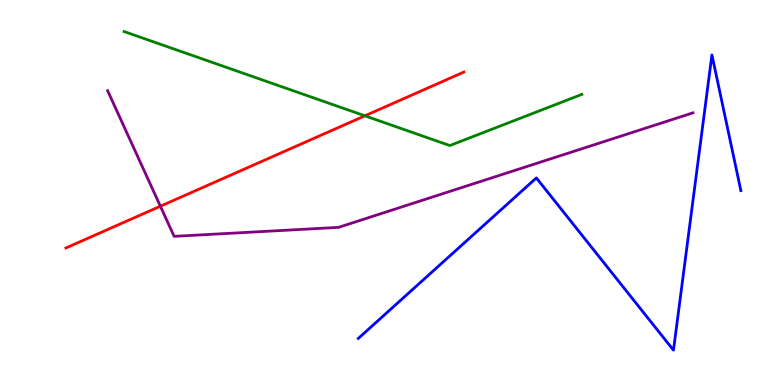[{'lines': ['blue', 'red'], 'intersections': []}, {'lines': ['green', 'red'], 'intersections': [{'x': 4.71, 'y': 6.99}]}, {'lines': ['purple', 'red'], 'intersections': [{'x': 2.07, 'y': 4.64}]}, {'lines': ['blue', 'green'], 'intersections': []}, {'lines': ['blue', 'purple'], 'intersections': []}, {'lines': ['green', 'purple'], 'intersections': []}]